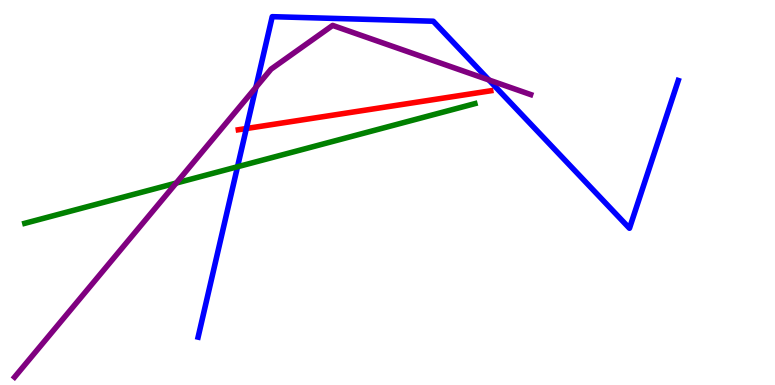[{'lines': ['blue', 'red'], 'intersections': [{'x': 3.18, 'y': 6.66}]}, {'lines': ['green', 'red'], 'intersections': []}, {'lines': ['purple', 'red'], 'intersections': []}, {'lines': ['blue', 'green'], 'intersections': [{'x': 3.06, 'y': 5.67}]}, {'lines': ['blue', 'purple'], 'intersections': [{'x': 3.3, 'y': 7.73}, {'x': 6.31, 'y': 7.92}]}, {'lines': ['green', 'purple'], 'intersections': [{'x': 2.27, 'y': 5.25}]}]